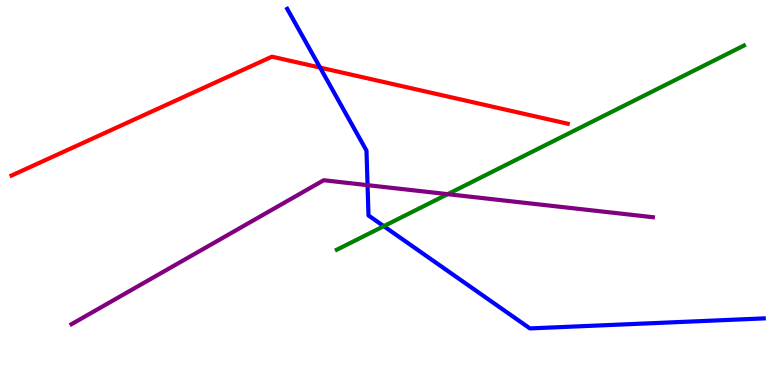[{'lines': ['blue', 'red'], 'intersections': [{'x': 4.13, 'y': 8.24}]}, {'lines': ['green', 'red'], 'intersections': []}, {'lines': ['purple', 'red'], 'intersections': []}, {'lines': ['blue', 'green'], 'intersections': [{'x': 4.95, 'y': 4.13}]}, {'lines': ['blue', 'purple'], 'intersections': [{'x': 4.74, 'y': 5.19}]}, {'lines': ['green', 'purple'], 'intersections': [{'x': 5.78, 'y': 4.96}]}]